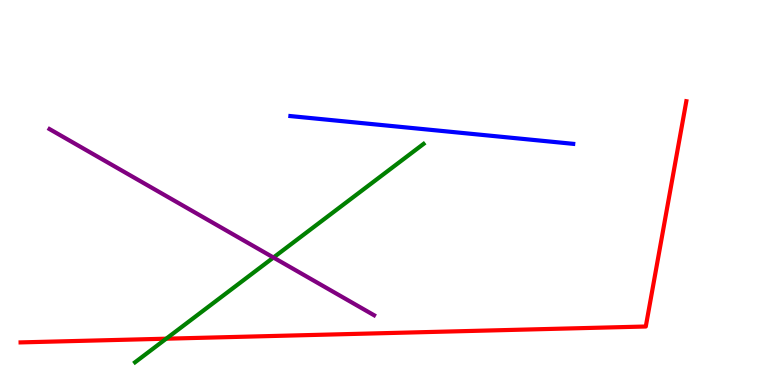[{'lines': ['blue', 'red'], 'intersections': []}, {'lines': ['green', 'red'], 'intersections': [{'x': 2.14, 'y': 1.2}]}, {'lines': ['purple', 'red'], 'intersections': []}, {'lines': ['blue', 'green'], 'intersections': []}, {'lines': ['blue', 'purple'], 'intersections': []}, {'lines': ['green', 'purple'], 'intersections': [{'x': 3.53, 'y': 3.31}]}]